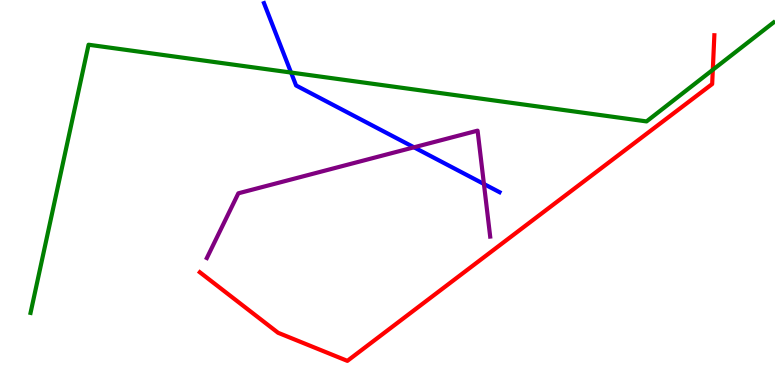[{'lines': ['blue', 'red'], 'intersections': []}, {'lines': ['green', 'red'], 'intersections': [{'x': 9.2, 'y': 8.19}]}, {'lines': ['purple', 'red'], 'intersections': []}, {'lines': ['blue', 'green'], 'intersections': [{'x': 3.76, 'y': 8.12}]}, {'lines': ['blue', 'purple'], 'intersections': [{'x': 5.34, 'y': 6.17}, {'x': 6.24, 'y': 5.22}]}, {'lines': ['green', 'purple'], 'intersections': []}]